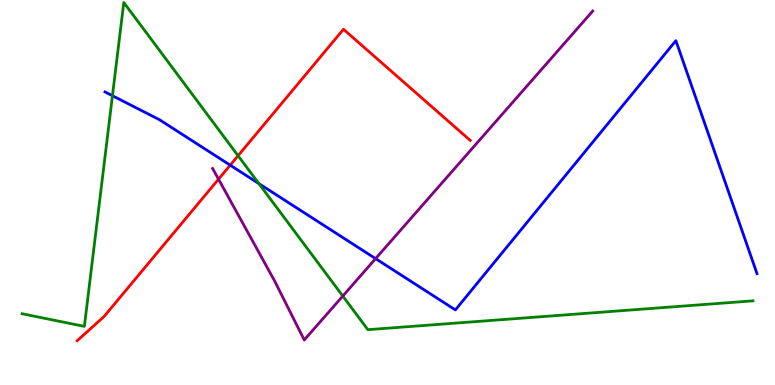[{'lines': ['blue', 'red'], 'intersections': [{'x': 2.97, 'y': 5.71}]}, {'lines': ['green', 'red'], 'intersections': [{'x': 3.07, 'y': 5.96}]}, {'lines': ['purple', 'red'], 'intersections': [{'x': 2.82, 'y': 5.35}]}, {'lines': ['blue', 'green'], 'intersections': [{'x': 1.45, 'y': 7.51}, {'x': 3.34, 'y': 5.23}]}, {'lines': ['blue', 'purple'], 'intersections': [{'x': 4.85, 'y': 3.28}]}, {'lines': ['green', 'purple'], 'intersections': [{'x': 4.42, 'y': 2.31}]}]